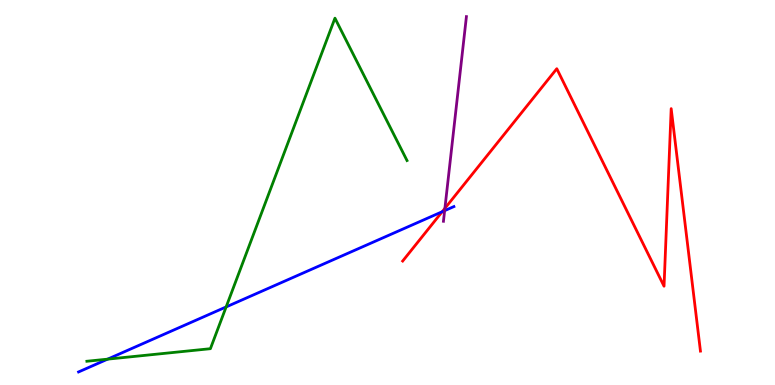[{'lines': ['blue', 'red'], 'intersections': [{'x': 5.71, 'y': 4.5}]}, {'lines': ['green', 'red'], 'intersections': []}, {'lines': ['purple', 'red'], 'intersections': [{'x': 5.74, 'y': 4.59}]}, {'lines': ['blue', 'green'], 'intersections': [{'x': 1.39, 'y': 0.671}, {'x': 2.92, 'y': 2.03}]}, {'lines': ['blue', 'purple'], 'intersections': [{'x': 5.74, 'y': 4.53}]}, {'lines': ['green', 'purple'], 'intersections': []}]